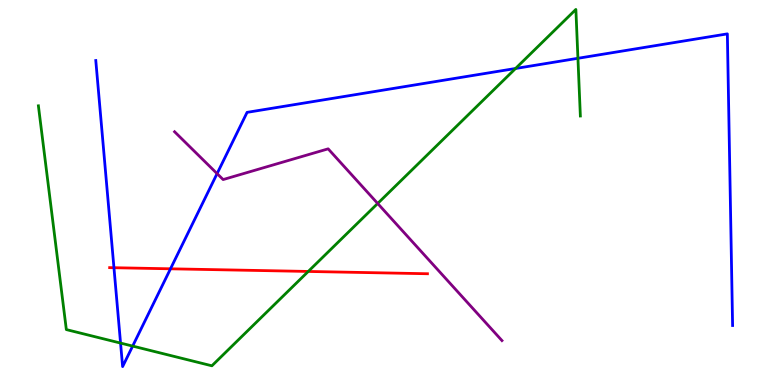[{'lines': ['blue', 'red'], 'intersections': [{'x': 1.47, 'y': 3.05}, {'x': 2.2, 'y': 3.02}]}, {'lines': ['green', 'red'], 'intersections': [{'x': 3.98, 'y': 2.95}]}, {'lines': ['purple', 'red'], 'intersections': []}, {'lines': ['blue', 'green'], 'intersections': [{'x': 1.56, 'y': 1.09}, {'x': 1.71, 'y': 1.01}, {'x': 6.65, 'y': 8.22}, {'x': 7.46, 'y': 8.49}]}, {'lines': ['blue', 'purple'], 'intersections': [{'x': 2.8, 'y': 5.49}]}, {'lines': ['green', 'purple'], 'intersections': [{'x': 4.87, 'y': 4.71}]}]